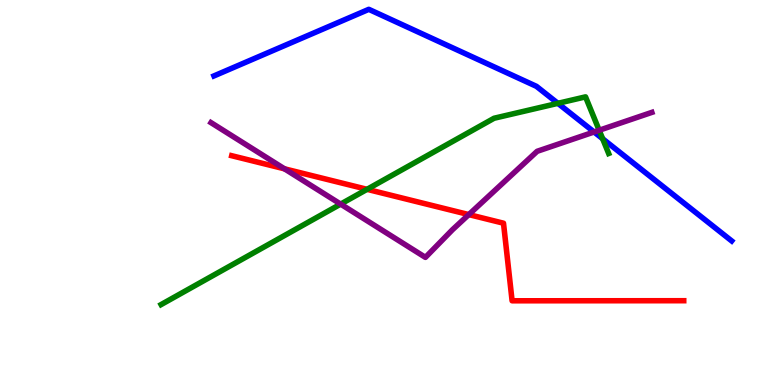[{'lines': ['blue', 'red'], 'intersections': []}, {'lines': ['green', 'red'], 'intersections': [{'x': 4.74, 'y': 5.08}]}, {'lines': ['purple', 'red'], 'intersections': [{'x': 3.67, 'y': 5.62}, {'x': 6.05, 'y': 4.43}]}, {'lines': ['blue', 'green'], 'intersections': [{'x': 7.2, 'y': 7.32}, {'x': 7.78, 'y': 6.4}]}, {'lines': ['blue', 'purple'], 'intersections': [{'x': 7.67, 'y': 6.57}]}, {'lines': ['green', 'purple'], 'intersections': [{'x': 4.4, 'y': 4.7}, {'x': 7.73, 'y': 6.62}]}]